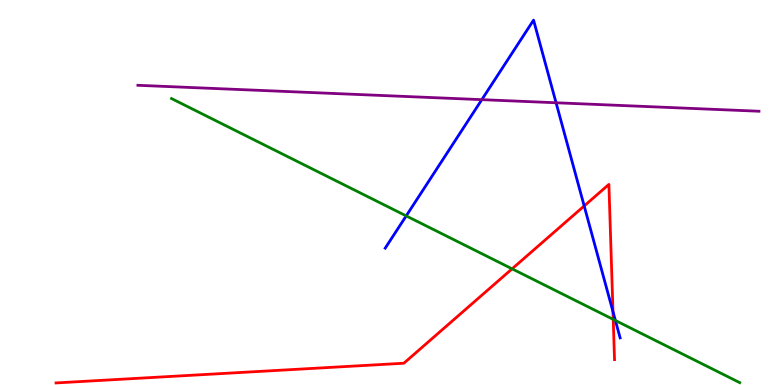[{'lines': ['blue', 'red'], 'intersections': [{'x': 7.54, 'y': 4.65}, {'x': 7.91, 'y': 1.91}]}, {'lines': ['green', 'red'], 'intersections': [{'x': 6.61, 'y': 3.02}, {'x': 7.91, 'y': 1.7}]}, {'lines': ['purple', 'red'], 'intersections': []}, {'lines': ['blue', 'green'], 'intersections': [{'x': 5.24, 'y': 4.39}, {'x': 7.94, 'y': 1.68}]}, {'lines': ['blue', 'purple'], 'intersections': [{'x': 6.22, 'y': 7.41}, {'x': 7.18, 'y': 7.33}]}, {'lines': ['green', 'purple'], 'intersections': []}]